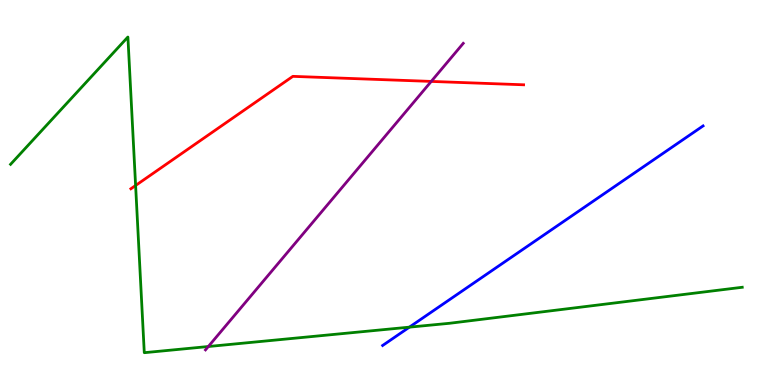[{'lines': ['blue', 'red'], 'intersections': []}, {'lines': ['green', 'red'], 'intersections': [{'x': 1.75, 'y': 5.18}]}, {'lines': ['purple', 'red'], 'intersections': [{'x': 5.56, 'y': 7.89}]}, {'lines': ['blue', 'green'], 'intersections': [{'x': 5.28, 'y': 1.5}]}, {'lines': ['blue', 'purple'], 'intersections': []}, {'lines': ['green', 'purple'], 'intersections': [{'x': 2.69, 'y': 0.999}]}]